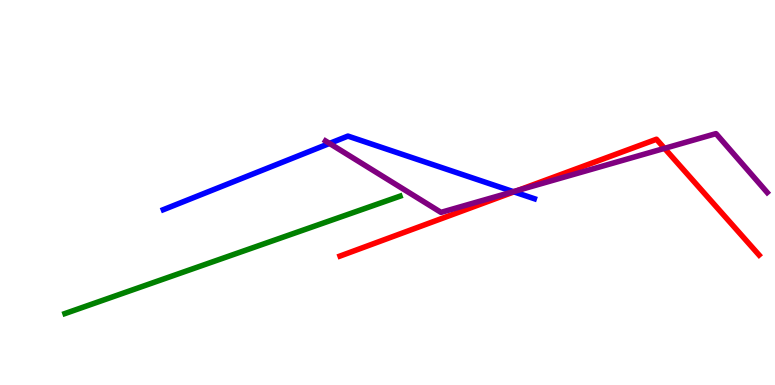[{'lines': ['blue', 'red'], 'intersections': [{'x': 6.63, 'y': 5.02}]}, {'lines': ['green', 'red'], 'intersections': []}, {'lines': ['purple', 'red'], 'intersections': [{'x': 6.69, 'y': 5.06}, {'x': 8.57, 'y': 6.15}]}, {'lines': ['blue', 'green'], 'intersections': []}, {'lines': ['blue', 'purple'], 'intersections': [{'x': 4.25, 'y': 6.27}, {'x': 6.62, 'y': 5.02}]}, {'lines': ['green', 'purple'], 'intersections': []}]